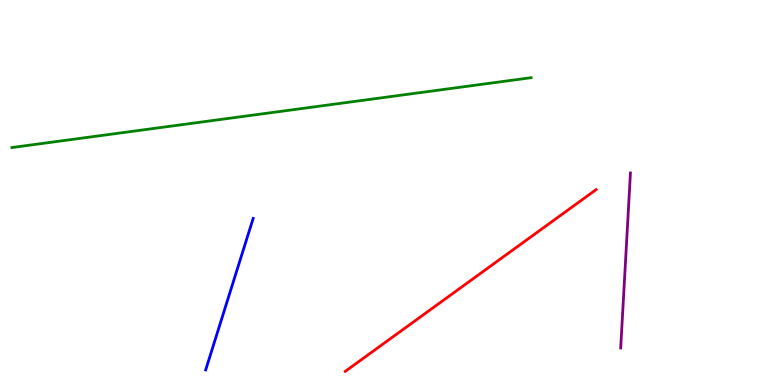[{'lines': ['blue', 'red'], 'intersections': []}, {'lines': ['green', 'red'], 'intersections': []}, {'lines': ['purple', 'red'], 'intersections': []}, {'lines': ['blue', 'green'], 'intersections': []}, {'lines': ['blue', 'purple'], 'intersections': []}, {'lines': ['green', 'purple'], 'intersections': []}]